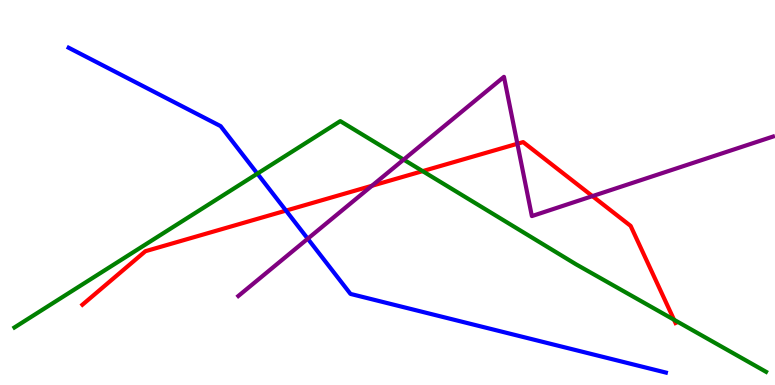[{'lines': ['blue', 'red'], 'intersections': [{'x': 3.69, 'y': 4.53}]}, {'lines': ['green', 'red'], 'intersections': [{'x': 5.45, 'y': 5.55}, {'x': 8.7, 'y': 1.69}]}, {'lines': ['purple', 'red'], 'intersections': [{'x': 4.8, 'y': 5.17}, {'x': 6.68, 'y': 6.27}, {'x': 7.64, 'y': 4.91}]}, {'lines': ['blue', 'green'], 'intersections': [{'x': 3.32, 'y': 5.49}]}, {'lines': ['blue', 'purple'], 'intersections': [{'x': 3.97, 'y': 3.8}]}, {'lines': ['green', 'purple'], 'intersections': [{'x': 5.21, 'y': 5.85}]}]